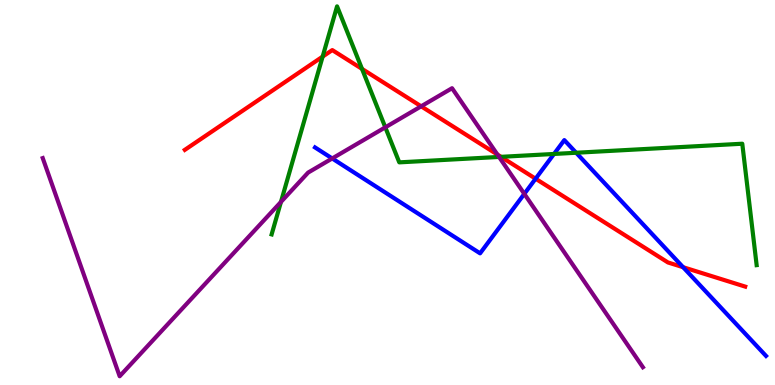[{'lines': ['blue', 'red'], 'intersections': [{'x': 6.91, 'y': 5.36}, {'x': 8.81, 'y': 3.06}]}, {'lines': ['green', 'red'], 'intersections': [{'x': 4.16, 'y': 8.53}, {'x': 4.67, 'y': 8.21}, {'x': 6.46, 'y': 5.93}]}, {'lines': ['purple', 'red'], 'intersections': [{'x': 5.43, 'y': 7.24}, {'x': 6.42, 'y': 5.99}]}, {'lines': ['blue', 'green'], 'intersections': [{'x': 7.15, 'y': 6.0}, {'x': 7.43, 'y': 6.03}]}, {'lines': ['blue', 'purple'], 'intersections': [{'x': 4.29, 'y': 5.88}, {'x': 6.77, 'y': 4.96}]}, {'lines': ['green', 'purple'], 'intersections': [{'x': 3.63, 'y': 4.75}, {'x': 4.97, 'y': 6.69}, {'x': 6.44, 'y': 5.92}]}]